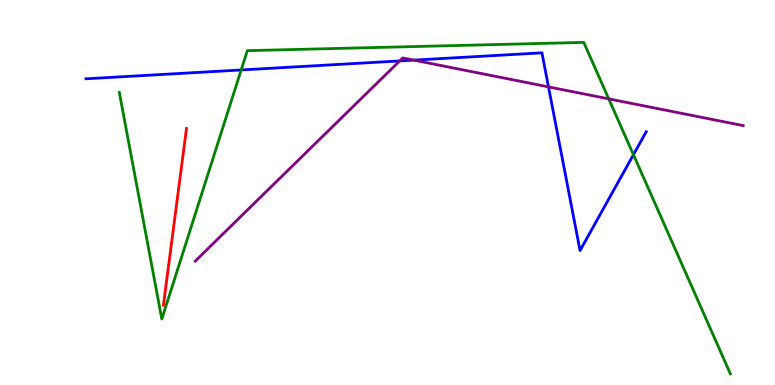[{'lines': ['blue', 'red'], 'intersections': []}, {'lines': ['green', 'red'], 'intersections': []}, {'lines': ['purple', 'red'], 'intersections': []}, {'lines': ['blue', 'green'], 'intersections': [{'x': 3.11, 'y': 8.18}, {'x': 8.17, 'y': 5.98}]}, {'lines': ['blue', 'purple'], 'intersections': [{'x': 5.16, 'y': 8.42}, {'x': 5.34, 'y': 8.44}, {'x': 7.08, 'y': 7.74}]}, {'lines': ['green', 'purple'], 'intersections': [{'x': 7.85, 'y': 7.43}]}]